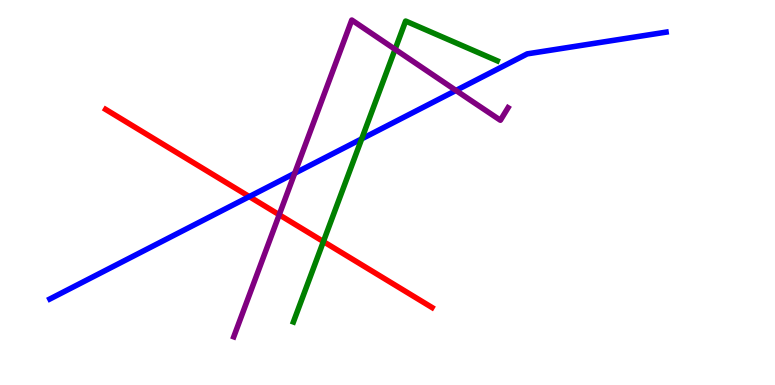[{'lines': ['blue', 'red'], 'intersections': [{'x': 3.22, 'y': 4.89}]}, {'lines': ['green', 'red'], 'intersections': [{'x': 4.17, 'y': 3.73}]}, {'lines': ['purple', 'red'], 'intersections': [{'x': 3.6, 'y': 4.42}]}, {'lines': ['blue', 'green'], 'intersections': [{'x': 4.67, 'y': 6.39}]}, {'lines': ['blue', 'purple'], 'intersections': [{'x': 3.8, 'y': 5.5}, {'x': 5.88, 'y': 7.65}]}, {'lines': ['green', 'purple'], 'intersections': [{'x': 5.1, 'y': 8.72}]}]